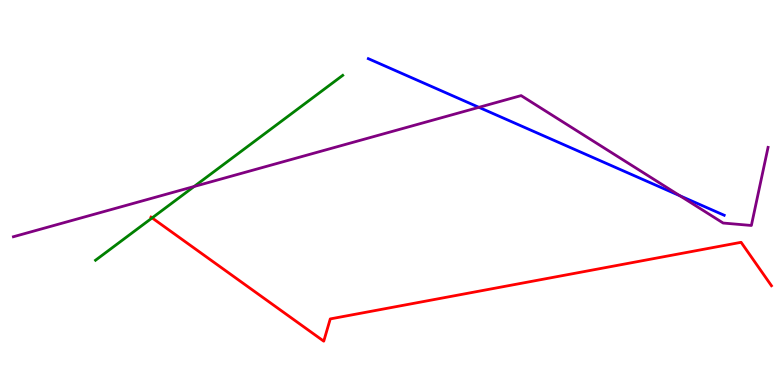[{'lines': ['blue', 'red'], 'intersections': []}, {'lines': ['green', 'red'], 'intersections': [{'x': 1.96, 'y': 4.34}]}, {'lines': ['purple', 'red'], 'intersections': []}, {'lines': ['blue', 'green'], 'intersections': []}, {'lines': ['blue', 'purple'], 'intersections': [{'x': 6.18, 'y': 7.21}, {'x': 8.77, 'y': 4.91}]}, {'lines': ['green', 'purple'], 'intersections': [{'x': 2.5, 'y': 5.16}]}]